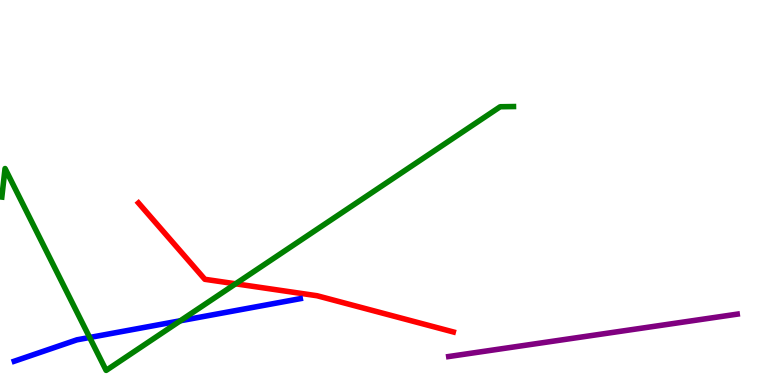[{'lines': ['blue', 'red'], 'intersections': []}, {'lines': ['green', 'red'], 'intersections': [{'x': 3.04, 'y': 2.63}]}, {'lines': ['purple', 'red'], 'intersections': []}, {'lines': ['blue', 'green'], 'intersections': [{'x': 1.16, 'y': 1.23}, {'x': 2.33, 'y': 1.67}]}, {'lines': ['blue', 'purple'], 'intersections': []}, {'lines': ['green', 'purple'], 'intersections': []}]